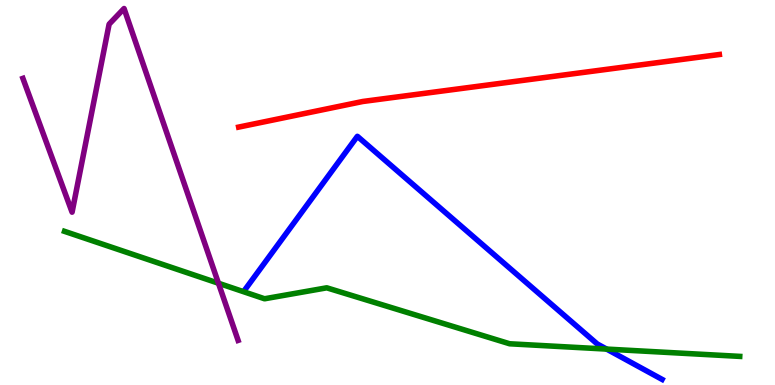[{'lines': ['blue', 'red'], 'intersections': []}, {'lines': ['green', 'red'], 'intersections': []}, {'lines': ['purple', 'red'], 'intersections': []}, {'lines': ['blue', 'green'], 'intersections': [{'x': 7.83, 'y': 0.933}]}, {'lines': ['blue', 'purple'], 'intersections': []}, {'lines': ['green', 'purple'], 'intersections': [{'x': 2.82, 'y': 2.64}]}]